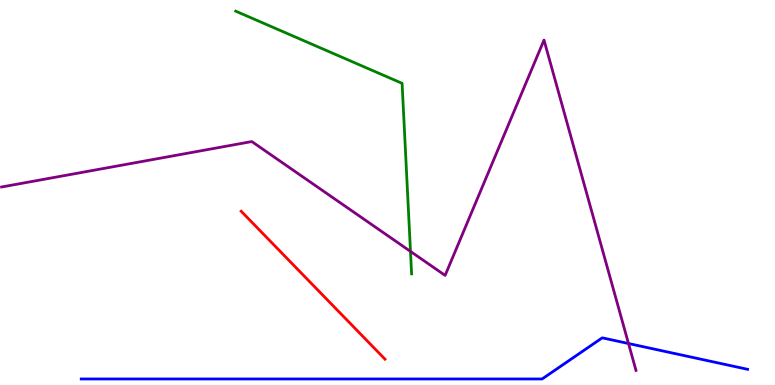[{'lines': ['blue', 'red'], 'intersections': []}, {'lines': ['green', 'red'], 'intersections': []}, {'lines': ['purple', 'red'], 'intersections': []}, {'lines': ['blue', 'green'], 'intersections': []}, {'lines': ['blue', 'purple'], 'intersections': [{'x': 8.11, 'y': 1.08}]}, {'lines': ['green', 'purple'], 'intersections': [{'x': 5.3, 'y': 3.47}]}]